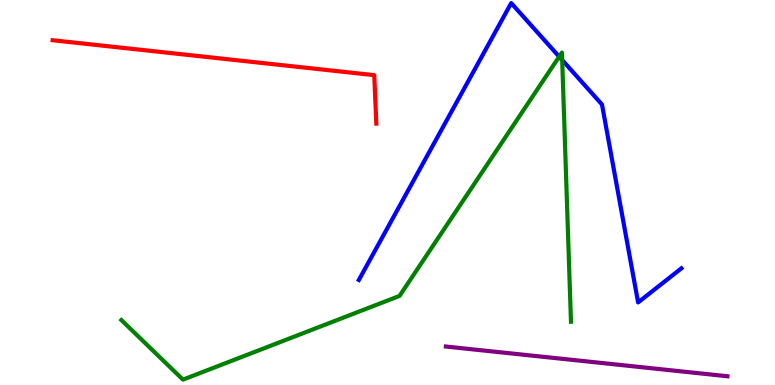[{'lines': ['blue', 'red'], 'intersections': []}, {'lines': ['green', 'red'], 'intersections': []}, {'lines': ['purple', 'red'], 'intersections': []}, {'lines': ['blue', 'green'], 'intersections': [{'x': 7.22, 'y': 8.53}, {'x': 7.25, 'y': 8.44}]}, {'lines': ['blue', 'purple'], 'intersections': []}, {'lines': ['green', 'purple'], 'intersections': []}]